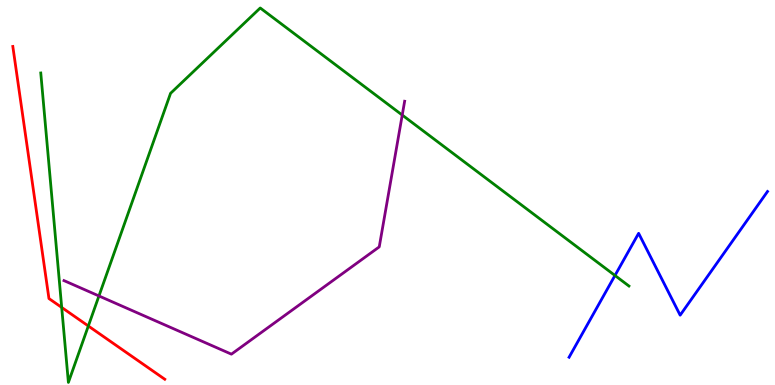[{'lines': ['blue', 'red'], 'intersections': []}, {'lines': ['green', 'red'], 'intersections': [{'x': 0.796, 'y': 2.01}, {'x': 1.14, 'y': 1.53}]}, {'lines': ['purple', 'red'], 'intersections': []}, {'lines': ['blue', 'green'], 'intersections': [{'x': 7.94, 'y': 2.84}]}, {'lines': ['blue', 'purple'], 'intersections': []}, {'lines': ['green', 'purple'], 'intersections': [{'x': 1.28, 'y': 2.31}, {'x': 5.19, 'y': 7.01}]}]